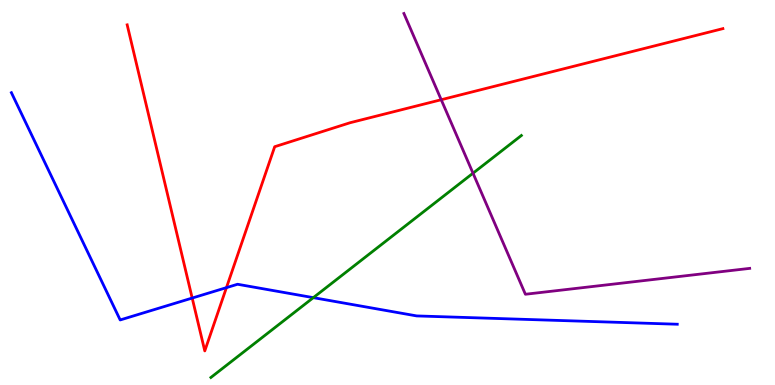[{'lines': ['blue', 'red'], 'intersections': [{'x': 2.48, 'y': 2.26}, {'x': 2.92, 'y': 2.53}]}, {'lines': ['green', 'red'], 'intersections': []}, {'lines': ['purple', 'red'], 'intersections': [{'x': 5.69, 'y': 7.41}]}, {'lines': ['blue', 'green'], 'intersections': [{'x': 4.04, 'y': 2.27}]}, {'lines': ['blue', 'purple'], 'intersections': []}, {'lines': ['green', 'purple'], 'intersections': [{'x': 6.1, 'y': 5.5}]}]